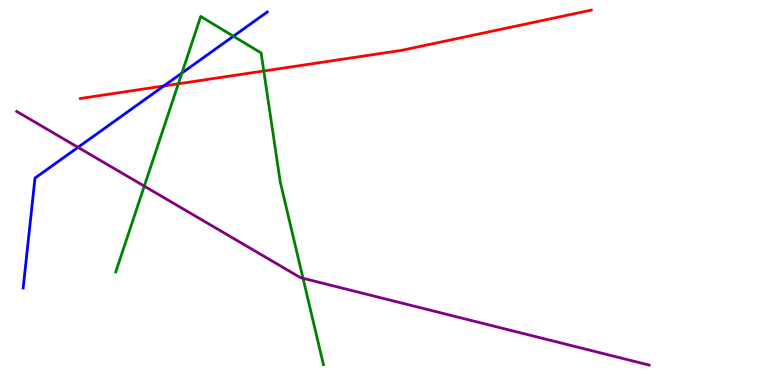[{'lines': ['blue', 'red'], 'intersections': [{'x': 2.11, 'y': 7.77}]}, {'lines': ['green', 'red'], 'intersections': [{'x': 2.3, 'y': 7.82}, {'x': 3.4, 'y': 8.16}]}, {'lines': ['purple', 'red'], 'intersections': []}, {'lines': ['blue', 'green'], 'intersections': [{'x': 2.35, 'y': 8.1}, {'x': 3.01, 'y': 9.06}]}, {'lines': ['blue', 'purple'], 'intersections': [{'x': 1.01, 'y': 6.17}]}, {'lines': ['green', 'purple'], 'intersections': [{'x': 1.86, 'y': 5.17}, {'x': 3.91, 'y': 2.77}]}]